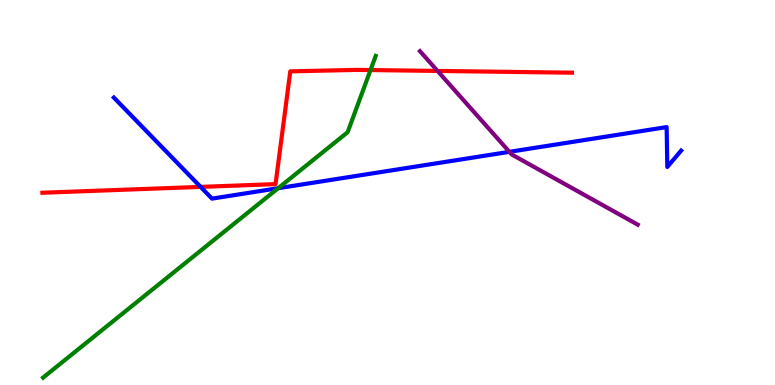[{'lines': ['blue', 'red'], 'intersections': [{'x': 2.59, 'y': 5.15}]}, {'lines': ['green', 'red'], 'intersections': [{'x': 4.78, 'y': 8.18}]}, {'lines': ['purple', 'red'], 'intersections': [{'x': 5.65, 'y': 8.16}]}, {'lines': ['blue', 'green'], 'intersections': [{'x': 3.59, 'y': 5.11}]}, {'lines': ['blue', 'purple'], 'intersections': [{'x': 6.57, 'y': 6.06}]}, {'lines': ['green', 'purple'], 'intersections': []}]